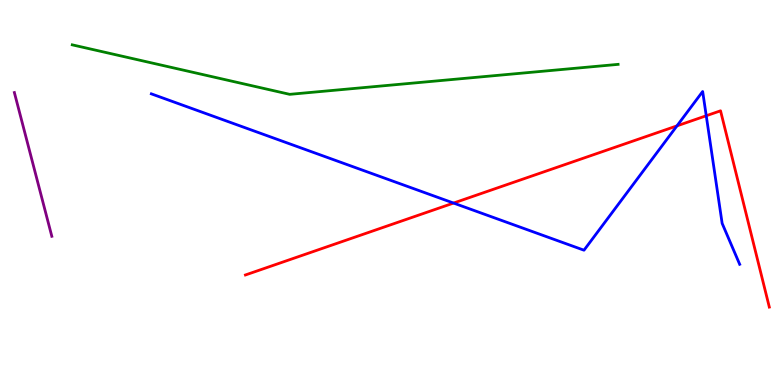[{'lines': ['blue', 'red'], 'intersections': [{'x': 5.85, 'y': 4.73}, {'x': 8.74, 'y': 6.73}, {'x': 9.11, 'y': 6.99}]}, {'lines': ['green', 'red'], 'intersections': []}, {'lines': ['purple', 'red'], 'intersections': []}, {'lines': ['blue', 'green'], 'intersections': []}, {'lines': ['blue', 'purple'], 'intersections': []}, {'lines': ['green', 'purple'], 'intersections': []}]